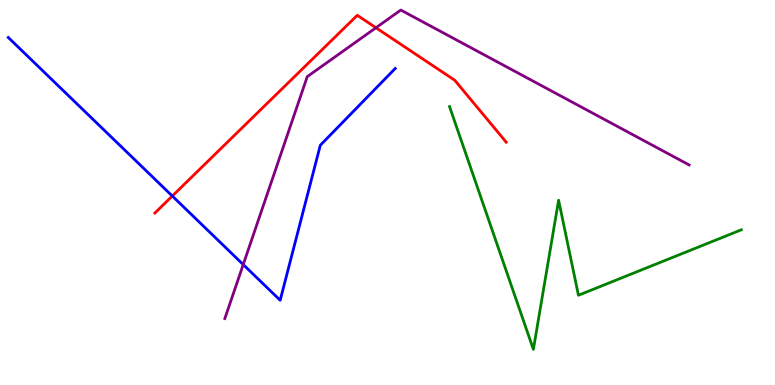[{'lines': ['blue', 'red'], 'intersections': [{'x': 2.22, 'y': 4.91}]}, {'lines': ['green', 'red'], 'intersections': []}, {'lines': ['purple', 'red'], 'intersections': [{'x': 4.85, 'y': 9.28}]}, {'lines': ['blue', 'green'], 'intersections': []}, {'lines': ['blue', 'purple'], 'intersections': [{'x': 3.14, 'y': 3.13}]}, {'lines': ['green', 'purple'], 'intersections': []}]